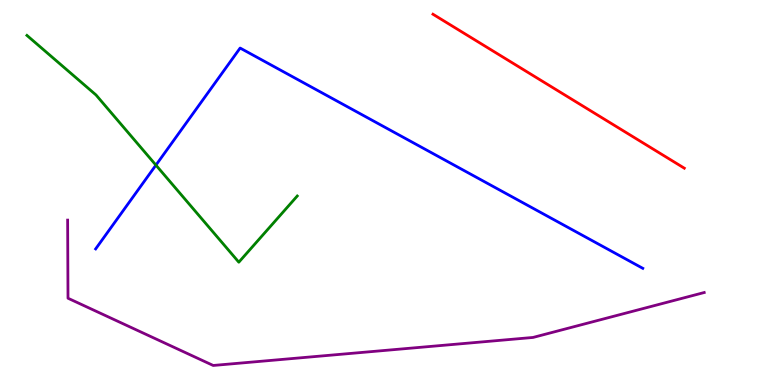[{'lines': ['blue', 'red'], 'intersections': []}, {'lines': ['green', 'red'], 'intersections': []}, {'lines': ['purple', 'red'], 'intersections': []}, {'lines': ['blue', 'green'], 'intersections': [{'x': 2.01, 'y': 5.71}]}, {'lines': ['blue', 'purple'], 'intersections': []}, {'lines': ['green', 'purple'], 'intersections': []}]